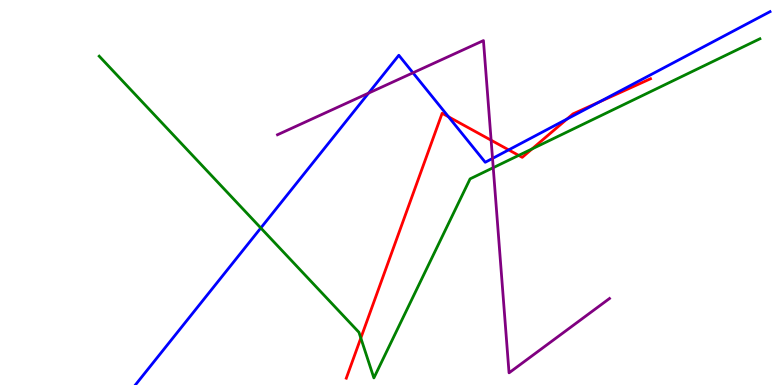[{'lines': ['blue', 'red'], 'intersections': [{'x': 5.79, 'y': 6.97}, {'x': 6.56, 'y': 6.11}, {'x': 7.32, 'y': 6.91}, {'x': 7.73, 'y': 7.35}]}, {'lines': ['green', 'red'], 'intersections': [{'x': 4.66, 'y': 1.22}, {'x': 6.69, 'y': 5.96}, {'x': 6.87, 'y': 6.13}]}, {'lines': ['purple', 'red'], 'intersections': [{'x': 6.34, 'y': 6.36}]}, {'lines': ['blue', 'green'], 'intersections': [{'x': 3.37, 'y': 4.08}]}, {'lines': ['blue', 'purple'], 'intersections': [{'x': 4.76, 'y': 7.58}, {'x': 5.33, 'y': 8.11}, {'x': 6.36, 'y': 5.88}]}, {'lines': ['green', 'purple'], 'intersections': [{'x': 6.36, 'y': 5.64}]}]